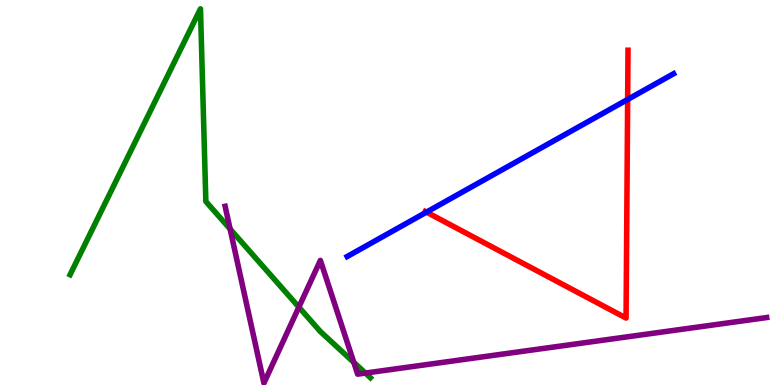[{'lines': ['blue', 'red'], 'intersections': [{'x': 5.5, 'y': 4.49}, {'x': 8.1, 'y': 7.42}]}, {'lines': ['green', 'red'], 'intersections': []}, {'lines': ['purple', 'red'], 'intersections': []}, {'lines': ['blue', 'green'], 'intersections': []}, {'lines': ['blue', 'purple'], 'intersections': []}, {'lines': ['green', 'purple'], 'intersections': [{'x': 2.97, 'y': 4.05}, {'x': 3.86, 'y': 2.02}, {'x': 4.57, 'y': 0.588}, {'x': 4.71, 'y': 0.31}]}]